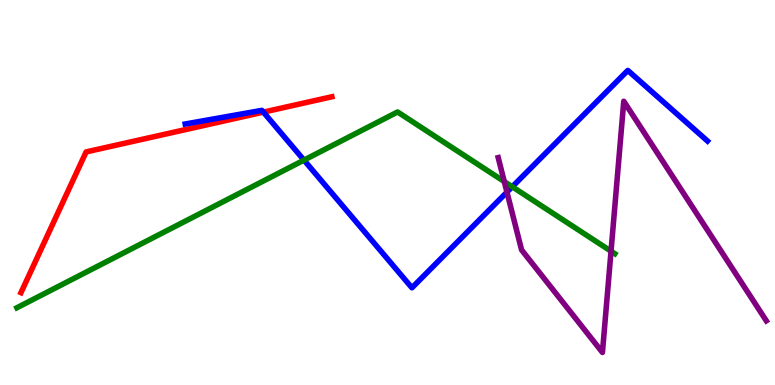[{'lines': ['blue', 'red'], 'intersections': [{'x': 3.4, 'y': 7.09}]}, {'lines': ['green', 'red'], 'intersections': []}, {'lines': ['purple', 'red'], 'intersections': []}, {'lines': ['blue', 'green'], 'intersections': [{'x': 3.92, 'y': 5.84}, {'x': 6.61, 'y': 5.15}]}, {'lines': ['blue', 'purple'], 'intersections': [{'x': 6.54, 'y': 5.01}]}, {'lines': ['green', 'purple'], 'intersections': [{'x': 6.51, 'y': 5.28}, {'x': 7.88, 'y': 3.48}]}]